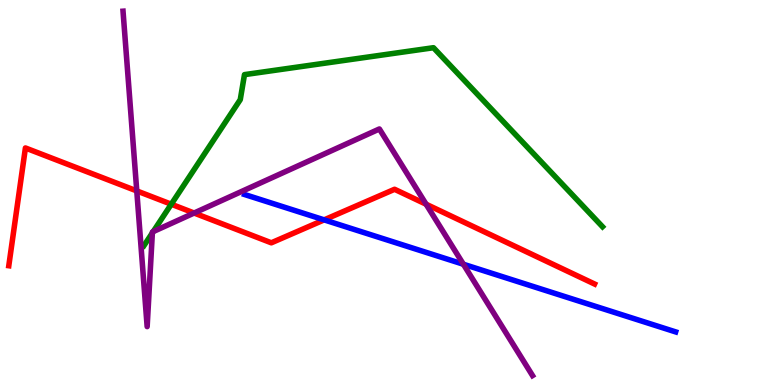[{'lines': ['blue', 'red'], 'intersections': [{'x': 4.18, 'y': 4.29}]}, {'lines': ['green', 'red'], 'intersections': [{'x': 2.21, 'y': 4.7}]}, {'lines': ['purple', 'red'], 'intersections': [{'x': 1.76, 'y': 5.04}, {'x': 2.5, 'y': 4.47}, {'x': 5.5, 'y': 4.7}]}, {'lines': ['blue', 'green'], 'intersections': []}, {'lines': ['blue', 'purple'], 'intersections': [{'x': 5.98, 'y': 3.14}]}, {'lines': ['green', 'purple'], 'intersections': [{'x': 1.97, 'y': 3.95}, {'x': 1.98, 'y': 3.98}]}]